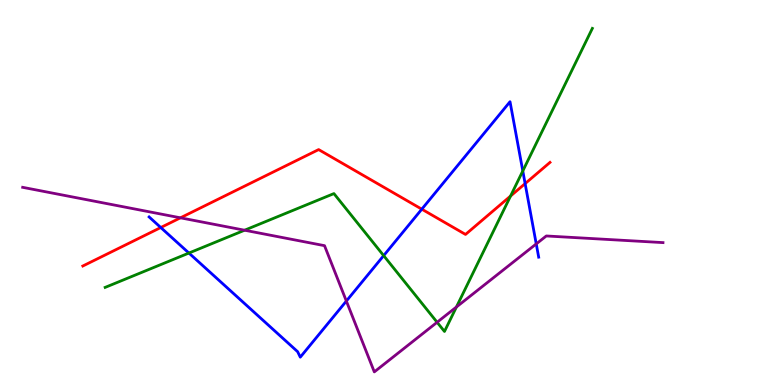[{'lines': ['blue', 'red'], 'intersections': [{'x': 2.07, 'y': 4.09}, {'x': 5.44, 'y': 4.57}, {'x': 6.78, 'y': 5.23}]}, {'lines': ['green', 'red'], 'intersections': [{'x': 6.59, 'y': 4.91}]}, {'lines': ['purple', 'red'], 'intersections': [{'x': 2.33, 'y': 4.34}]}, {'lines': ['blue', 'green'], 'intersections': [{'x': 2.44, 'y': 3.43}, {'x': 4.95, 'y': 3.36}, {'x': 6.75, 'y': 5.56}]}, {'lines': ['blue', 'purple'], 'intersections': [{'x': 4.47, 'y': 2.18}, {'x': 6.92, 'y': 3.66}]}, {'lines': ['green', 'purple'], 'intersections': [{'x': 3.16, 'y': 4.02}, {'x': 5.64, 'y': 1.63}, {'x': 5.89, 'y': 2.03}]}]